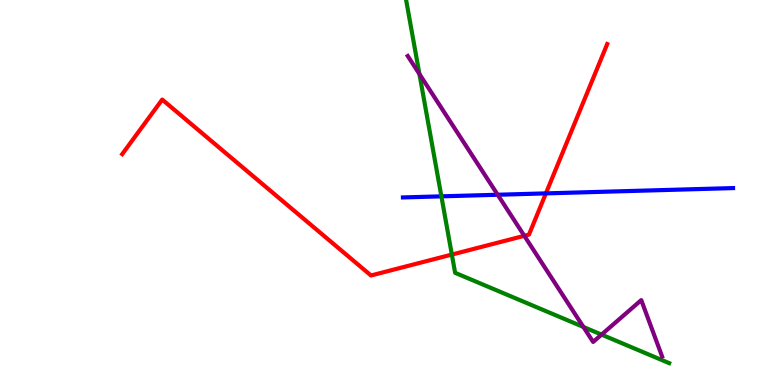[{'lines': ['blue', 'red'], 'intersections': [{'x': 7.04, 'y': 4.98}]}, {'lines': ['green', 'red'], 'intersections': [{'x': 5.83, 'y': 3.39}]}, {'lines': ['purple', 'red'], 'intersections': [{'x': 6.77, 'y': 3.87}]}, {'lines': ['blue', 'green'], 'intersections': [{'x': 5.7, 'y': 4.9}]}, {'lines': ['blue', 'purple'], 'intersections': [{'x': 6.42, 'y': 4.94}]}, {'lines': ['green', 'purple'], 'intersections': [{'x': 5.41, 'y': 8.08}, {'x': 7.53, 'y': 1.51}, {'x': 7.76, 'y': 1.31}]}]